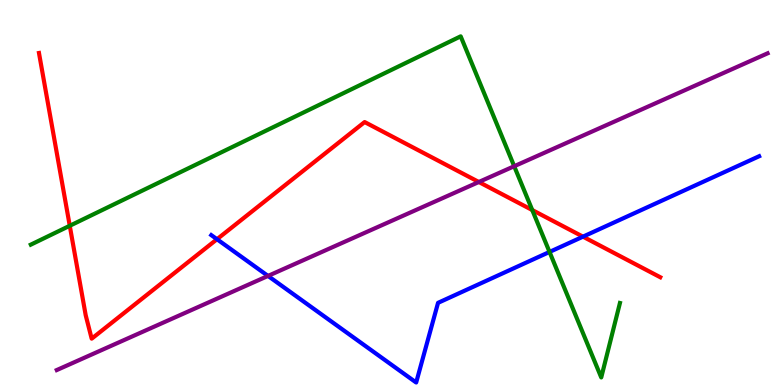[{'lines': ['blue', 'red'], 'intersections': [{'x': 2.8, 'y': 3.79}, {'x': 7.52, 'y': 3.85}]}, {'lines': ['green', 'red'], 'intersections': [{'x': 0.9, 'y': 4.14}, {'x': 6.87, 'y': 4.54}]}, {'lines': ['purple', 'red'], 'intersections': [{'x': 6.18, 'y': 5.27}]}, {'lines': ['blue', 'green'], 'intersections': [{'x': 7.09, 'y': 3.46}]}, {'lines': ['blue', 'purple'], 'intersections': [{'x': 3.46, 'y': 2.83}]}, {'lines': ['green', 'purple'], 'intersections': [{'x': 6.63, 'y': 5.68}]}]